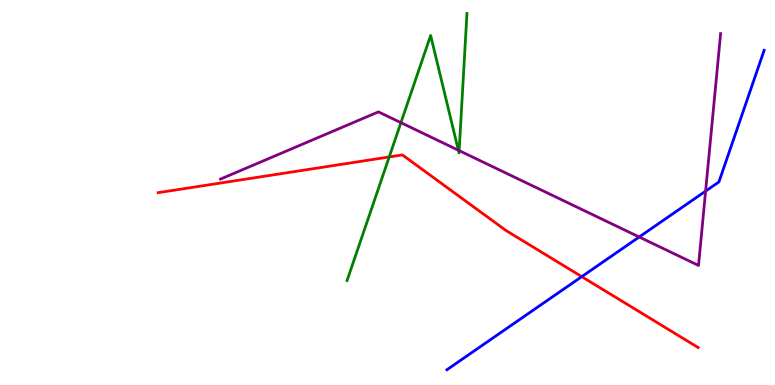[{'lines': ['blue', 'red'], 'intersections': [{'x': 7.51, 'y': 2.81}]}, {'lines': ['green', 'red'], 'intersections': [{'x': 5.02, 'y': 5.92}]}, {'lines': ['purple', 'red'], 'intersections': []}, {'lines': ['blue', 'green'], 'intersections': []}, {'lines': ['blue', 'purple'], 'intersections': [{'x': 8.25, 'y': 3.84}, {'x': 9.1, 'y': 5.04}]}, {'lines': ['green', 'purple'], 'intersections': [{'x': 5.17, 'y': 6.81}, {'x': 5.91, 'y': 6.1}, {'x': 5.92, 'y': 6.09}]}]